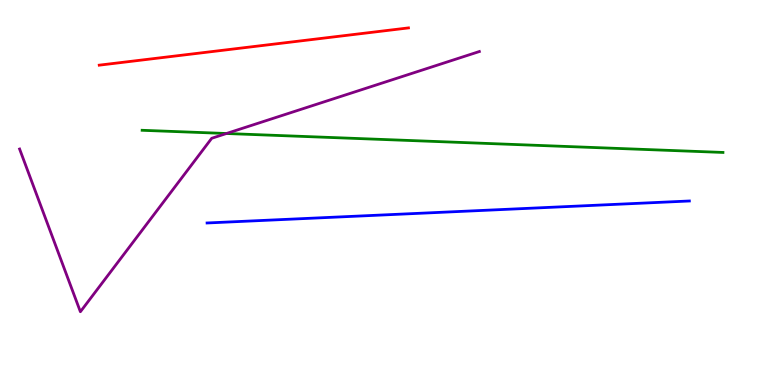[{'lines': ['blue', 'red'], 'intersections': []}, {'lines': ['green', 'red'], 'intersections': []}, {'lines': ['purple', 'red'], 'intersections': []}, {'lines': ['blue', 'green'], 'intersections': []}, {'lines': ['blue', 'purple'], 'intersections': []}, {'lines': ['green', 'purple'], 'intersections': [{'x': 2.92, 'y': 6.53}]}]